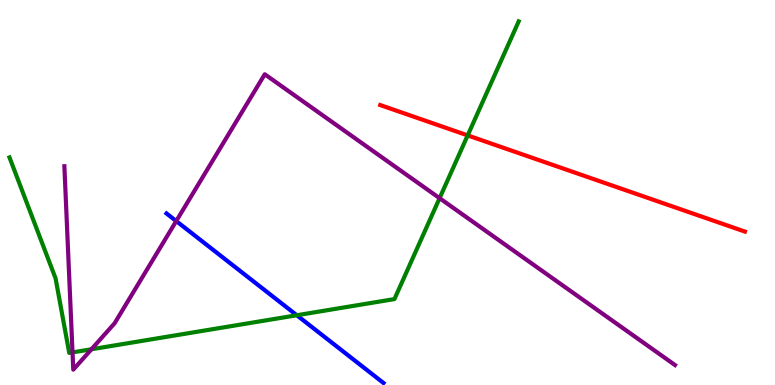[{'lines': ['blue', 'red'], 'intersections': []}, {'lines': ['green', 'red'], 'intersections': [{'x': 6.03, 'y': 6.48}]}, {'lines': ['purple', 'red'], 'intersections': []}, {'lines': ['blue', 'green'], 'intersections': [{'x': 3.83, 'y': 1.81}]}, {'lines': ['blue', 'purple'], 'intersections': [{'x': 2.27, 'y': 4.26}]}, {'lines': ['green', 'purple'], 'intersections': [{'x': 0.936, 'y': 0.847}, {'x': 1.18, 'y': 0.928}, {'x': 5.67, 'y': 4.85}]}]